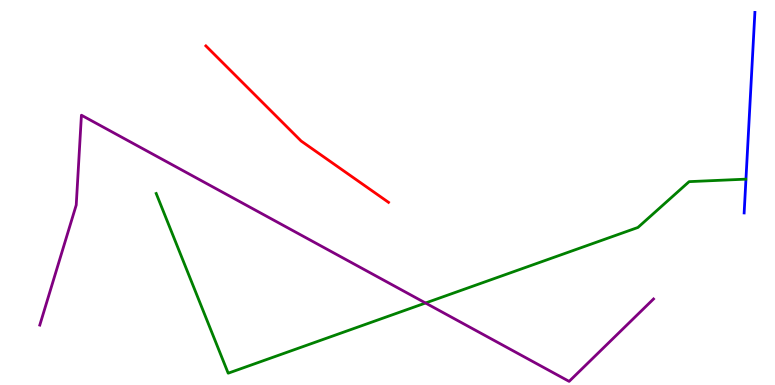[{'lines': ['blue', 'red'], 'intersections': []}, {'lines': ['green', 'red'], 'intersections': []}, {'lines': ['purple', 'red'], 'intersections': []}, {'lines': ['blue', 'green'], 'intersections': []}, {'lines': ['blue', 'purple'], 'intersections': []}, {'lines': ['green', 'purple'], 'intersections': [{'x': 5.49, 'y': 2.13}]}]